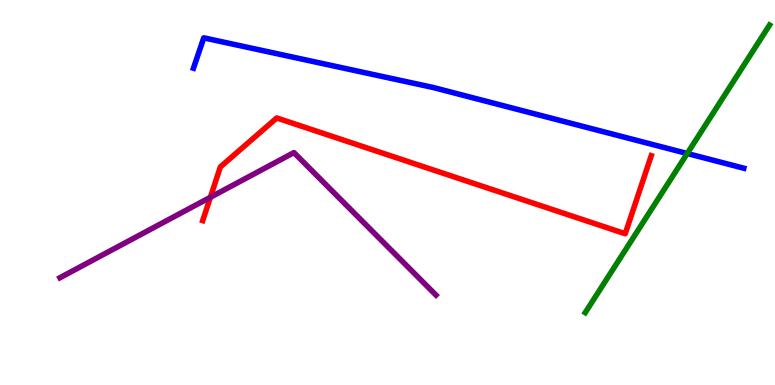[{'lines': ['blue', 'red'], 'intersections': []}, {'lines': ['green', 'red'], 'intersections': []}, {'lines': ['purple', 'red'], 'intersections': [{'x': 2.71, 'y': 4.88}]}, {'lines': ['blue', 'green'], 'intersections': [{'x': 8.87, 'y': 6.01}]}, {'lines': ['blue', 'purple'], 'intersections': []}, {'lines': ['green', 'purple'], 'intersections': []}]